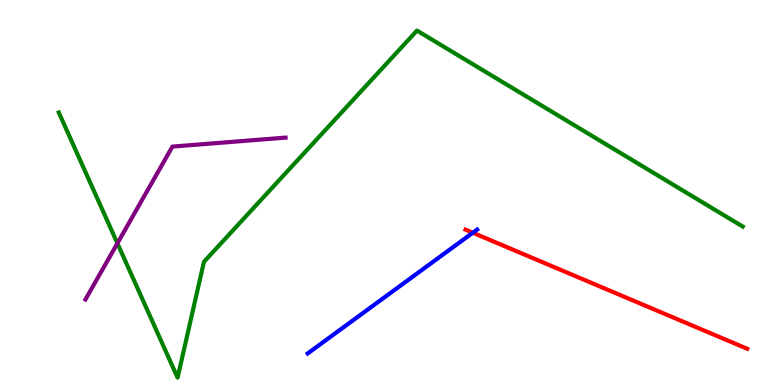[{'lines': ['blue', 'red'], 'intersections': [{'x': 6.1, 'y': 3.96}]}, {'lines': ['green', 'red'], 'intersections': []}, {'lines': ['purple', 'red'], 'intersections': []}, {'lines': ['blue', 'green'], 'intersections': []}, {'lines': ['blue', 'purple'], 'intersections': []}, {'lines': ['green', 'purple'], 'intersections': [{'x': 1.51, 'y': 3.68}]}]